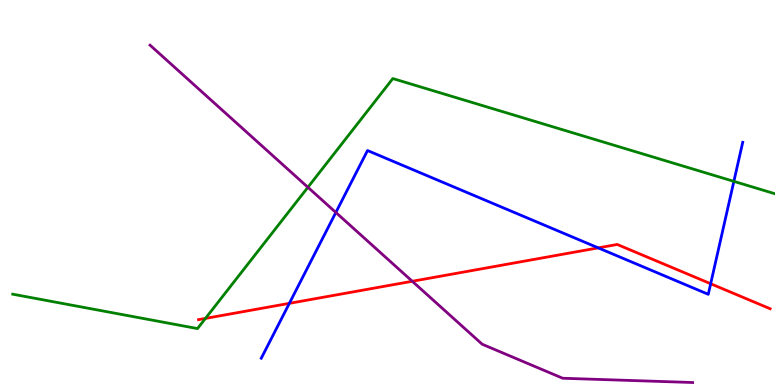[{'lines': ['blue', 'red'], 'intersections': [{'x': 3.73, 'y': 2.12}, {'x': 7.72, 'y': 3.56}, {'x': 9.17, 'y': 2.63}]}, {'lines': ['green', 'red'], 'intersections': [{'x': 2.65, 'y': 1.73}]}, {'lines': ['purple', 'red'], 'intersections': [{'x': 5.32, 'y': 2.69}]}, {'lines': ['blue', 'green'], 'intersections': [{'x': 9.47, 'y': 5.29}]}, {'lines': ['blue', 'purple'], 'intersections': [{'x': 4.33, 'y': 4.48}]}, {'lines': ['green', 'purple'], 'intersections': [{'x': 3.97, 'y': 5.14}]}]